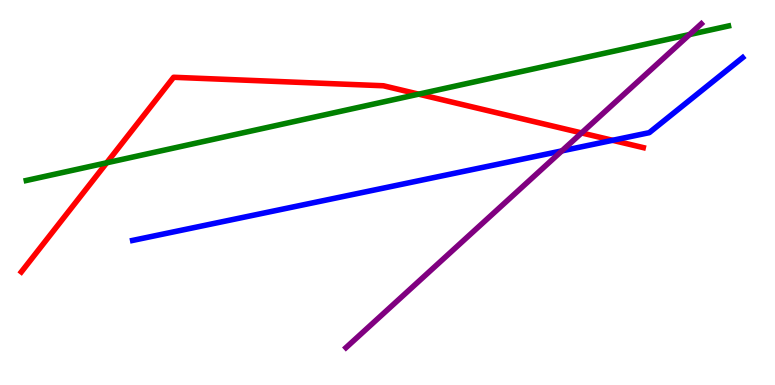[{'lines': ['blue', 'red'], 'intersections': [{'x': 7.9, 'y': 6.36}]}, {'lines': ['green', 'red'], 'intersections': [{'x': 1.38, 'y': 5.77}, {'x': 5.4, 'y': 7.55}]}, {'lines': ['purple', 'red'], 'intersections': [{'x': 7.5, 'y': 6.55}]}, {'lines': ['blue', 'green'], 'intersections': []}, {'lines': ['blue', 'purple'], 'intersections': [{'x': 7.25, 'y': 6.08}]}, {'lines': ['green', 'purple'], 'intersections': [{'x': 8.9, 'y': 9.1}]}]